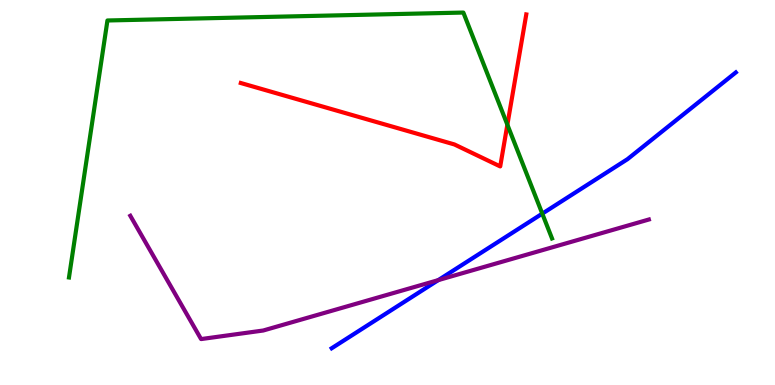[{'lines': ['blue', 'red'], 'intersections': []}, {'lines': ['green', 'red'], 'intersections': [{'x': 6.55, 'y': 6.76}]}, {'lines': ['purple', 'red'], 'intersections': []}, {'lines': ['blue', 'green'], 'intersections': [{'x': 7.0, 'y': 4.45}]}, {'lines': ['blue', 'purple'], 'intersections': [{'x': 5.66, 'y': 2.72}]}, {'lines': ['green', 'purple'], 'intersections': []}]